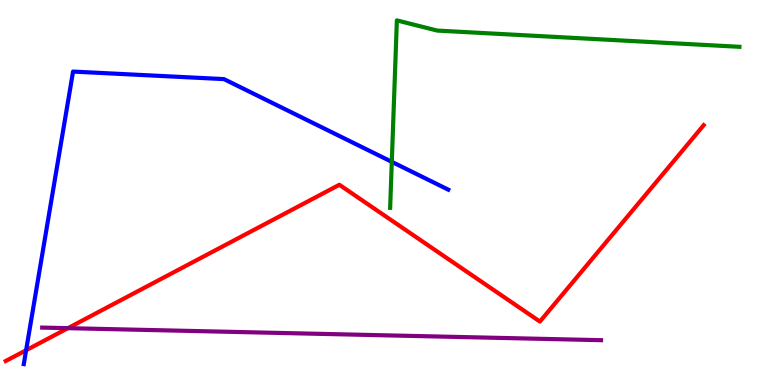[{'lines': ['blue', 'red'], 'intersections': [{'x': 0.337, 'y': 0.903}]}, {'lines': ['green', 'red'], 'intersections': []}, {'lines': ['purple', 'red'], 'intersections': [{'x': 0.876, 'y': 1.48}]}, {'lines': ['blue', 'green'], 'intersections': [{'x': 5.06, 'y': 5.8}]}, {'lines': ['blue', 'purple'], 'intersections': []}, {'lines': ['green', 'purple'], 'intersections': []}]